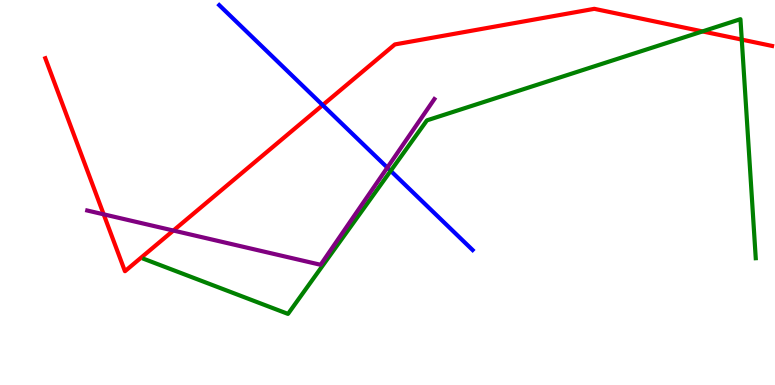[{'lines': ['blue', 'red'], 'intersections': [{'x': 4.16, 'y': 7.27}]}, {'lines': ['green', 'red'], 'intersections': [{'x': 9.06, 'y': 9.18}, {'x': 9.57, 'y': 8.97}]}, {'lines': ['purple', 'red'], 'intersections': [{'x': 1.34, 'y': 4.43}, {'x': 2.24, 'y': 4.01}]}, {'lines': ['blue', 'green'], 'intersections': [{'x': 5.04, 'y': 5.56}]}, {'lines': ['blue', 'purple'], 'intersections': [{'x': 5.0, 'y': 5.65}]}, {'lines': ['green', 'purple'], 'intersections': []}]